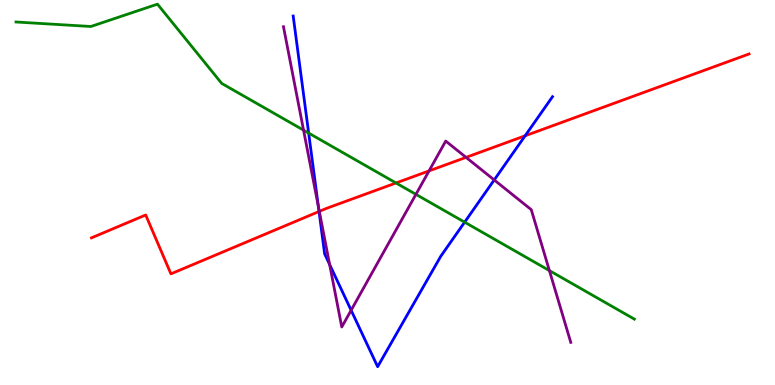[{'lines': ['blue', 'red'], 'intersections': [{'x': 4.12, 'y': 4.51}, {'x': 6.78, 'y': 6.47}]}, {'lines': ['green', 'red'], 'intersections': [{'x': 5.11, 'y': 5.25}]}, {'lines': ['purple', 'red'], 'intersections': [{'x': 4.12, 'y': 4.51}, {'x': 5.54, 'y': 5.56}, {'x': 6.01, 'y': 5.91}]}, {'lines': ['blue', 'green'], 'intersections': [{'x': 3.98, 'y': 6.54}, {'x': 6.0, 'y': 4.23}]}, {'lines': ['blue', 'purple'], 'intersections': [{'x': 4.11, 'y': 4.64}, {'x': 4.25, 'y': 3.13}, {'x': 4.53, 'y': 1.94}, {'x': 6.38, 'y': 5.33}]}, {'lines': ['green', 'purple'], 'intersections': [{'x': 3.92, 'y': 6.62}, {'x': 5.37, 'y': 4.95}, {'x': 7.09, 'y': 2.97}]}]